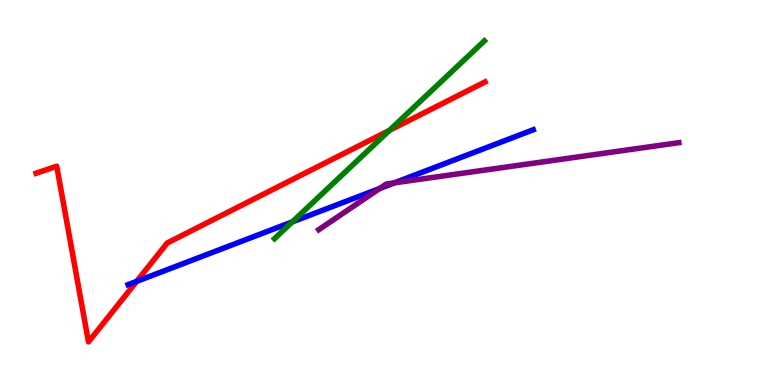[{'lines': ['blue', 'red'], 'intersections': [{'x': 1.76, 'y': 2.69}]}, {'lines': ['green', 'red'], 'intersections': [{'x': 5.02, 'y': 6.61}]}, {'lines': ['purple', 'red'], 'intersections': []}, {'lines': ['blue', 'green'], 'intersections': [{'x': 3.77, 'y': 4.24}]}, {'lines': ['blue', 'purple'], 'intersections': [{'x': 4.9, 'y': 5.11}, {'x': 5.09, 'y': 5.25}]}, {'lines': ['green', 'purple'], 'intersections': []}]